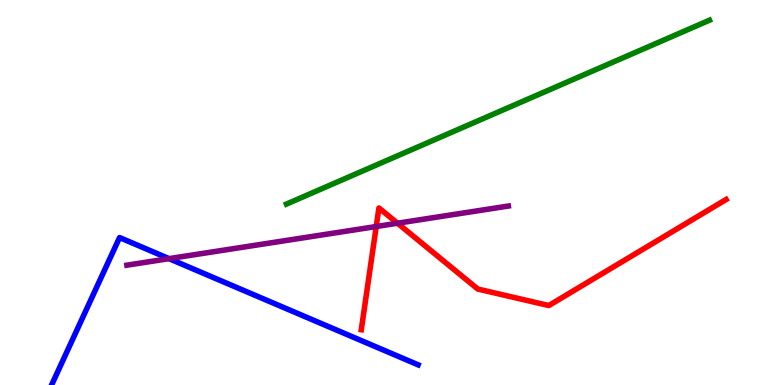[{'lines': ['blue', 'red'], 'intersections': []}, {'lines': ['green', 'red'], 'intersections': []}, {'lines': ['purple', 'red'], 'intersections': [{'x': 4.85, 'y': 4.12}, {'x': 5.13, 'y': 4.2}]}, {'lines': ['blue', 'green'], 'intersections': []}, {'lines': ['blue', 'purple'], 'intersections': [{'x': 2.18, 'y': 3.28}]}, {'lines': ['green', 'purple'], 'intersections': []}]